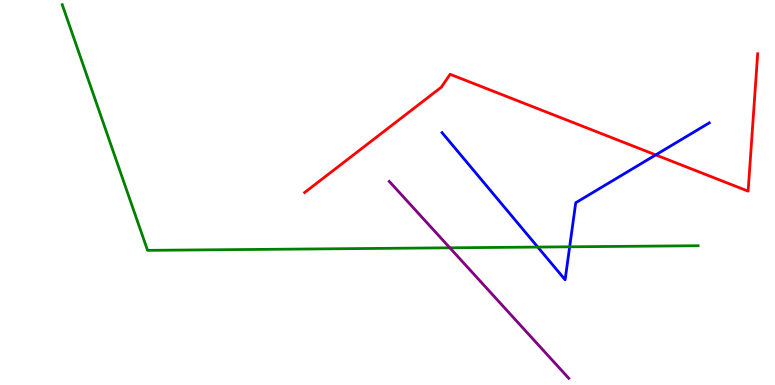[{'lines': ['blue', 'red'], 'intersections': [{'x': 8.46, 'y': 5.98}]}, {'lines': ['green', 'red'], 'intersections': []}, {'lines': ['purple', 'red'], 'intersections': []}, {'lines': ['blue', 'green'], 'intersections': [{'x': 6.94, 'y': 3.58}, {'x': 7.35, 'y': 3.59}]}, {'lines': ['blue', 'purple'], 'intersections': []}, {'lines': ['green', 'purple'], 'intersections': [{'x': 5.8, 'y': 3.56}]}]